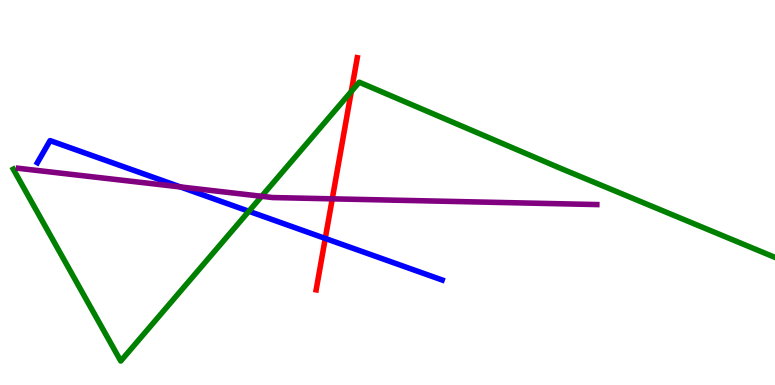[{'lines': ['blue', 'red'], 'intersections': [{'x': 4.2, 'y': 3.81}]}, {'lines': ['green', 'red'], 'intersections': [{'x': 4.53, 'y': 7.62}]}, {'lines': ['purple', 'red'], 'intersections': [{'x': 4.29, 'y': 4.84}]}, {'lines': ['blue', 'green'], 'intersections': [{'x': 3.21, 'y': 4.51}]}, {'lines': ['blue', 'purple'], 'intersections': [{'x': 2.33, 'y': 5.14}]}, {'lines': ['green', 'purple'], 'intersections': [{'x': 3.38, 'y': 4.9}]}]